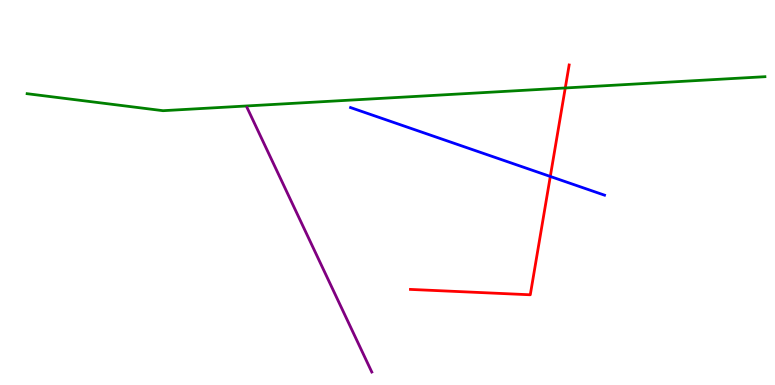[{'lines': ['blue', 'red'], 'intersections': [{'x': 7.1, 'y': 5.42}]}, {'lines': ['green', 'red'], 'intersections': [{'x': 7.29, 'y': 7.71}]}, {'lines': ['purple', 'red'], 'intersections': []}, {'lines': ['blue', 'green'], 'intersections': []}, {'lines': ['blue', 'purple'], 'intersections': []}, {'lines': ['green', 'purple'], 'intersections': []}]